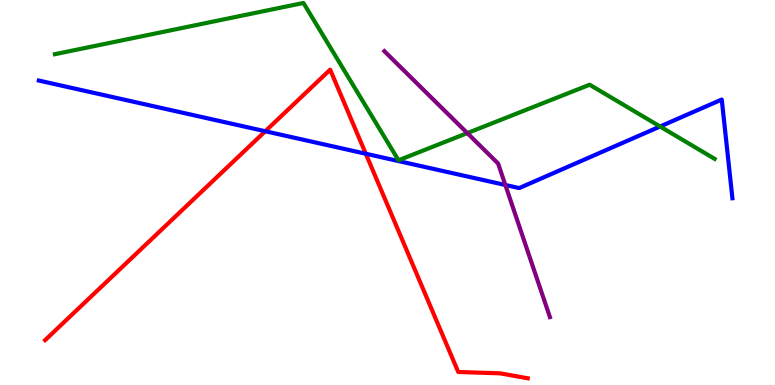[{'lines': ['blue', 'red'], 'intersections': [{'x': 3.42, 'y': 6.59}, {'x': 4.72, 'y': 6.01}]}, {'lines': ['green', 'red'], 'intersections': []}, {'lines': ['purple', 'red'], 'intersections': []}, {'lines': ['blue', 'green'], 'intersections': [{'x': 8.52, 'y': 6.71}]}, {'lines': ['blue', 'purple'], 'intersections': [{'x': 6.52, 'y': 5.2}]}, {'lines': ['green', 'purple'], 'intersections': [{'x': 6.03, 'y': 6.54}]}]